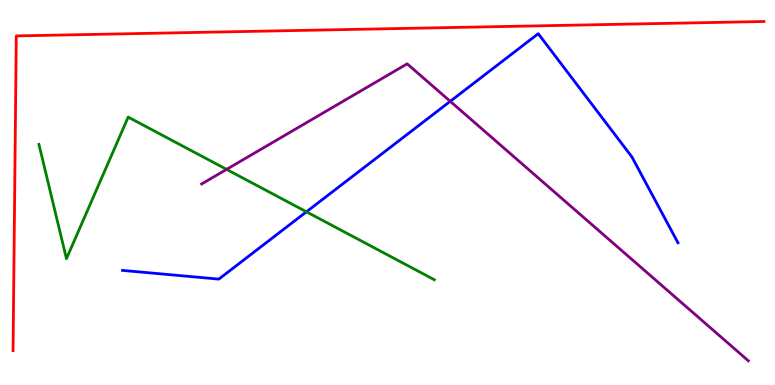[{'lines': ['blue', 'red'], 'intersections': []}, {'lines': ['green', 'red'], 'intersections': []}, {'lines': ['purple', 'red'], 'intersections': []}, {'lines': ['blue', 'green'], 'intersections': [{'x': 3.95, 'y': 4.5}]}, {'lines': ['blue', 'purple'], 'intersections': [{'x': 5.81, 'y': 7.37}]}, {'lines': ['green', 'purple'], 'intersections': [{'x': 2.92, 'y': 5.6}]}]